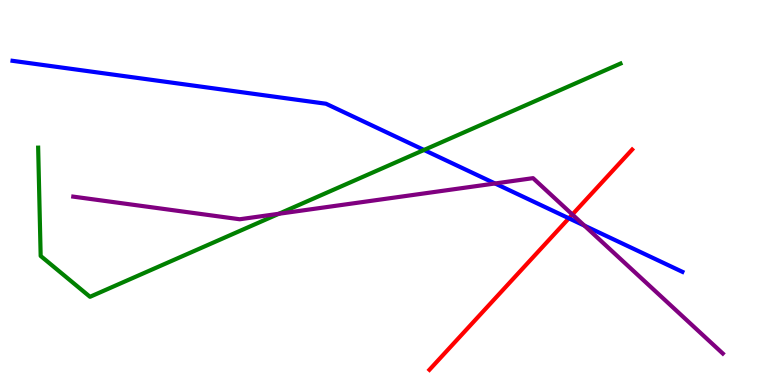[{'lines': ['blue', 'red'], 'intersections': [{'x': 7.34, 'y': 4.33}]}, {'lines': ['green', 'red'], 'intersections': []}, {'lines': ['purple', 'red'], 'intersections': [{'x': 7.39, 'y': 4.43}]}, {'lines': ['blue', 'green'], 'intersections': [{'x': 5.47, 'y': 6.1}]}, {'lines': ['blue', 'purple'], 'intersections': [{'x': 6.39, 'y': 5.23}, {'x': 7.54, 'y': 4.14}]}, {'lines': ['green', 'purple'], 'intersections': [{'x': 3.6, 'y': 4.45}]}]